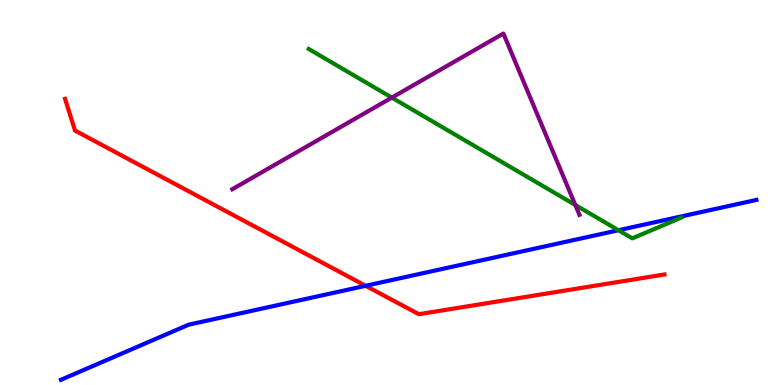[{'lines': ['blue', 'red'], 'intersections': [{'x': 4.72, 'y': 2.58}]}, {'lines': ['green', 'red'], 'intersections': []}, {'lines': ['purple', 'red'], 'intersections': []}, {'lines': ['blue', 'green'], 'intersections': [{'x': 7.98, 'y': 4.02}]}, {'lines': ['blue', 'purple'], 'intersections': []}, {'lines': ['green', 'purple'], 'intersections': [{'x': 5.06, 'y': 7.46}, {'x': 7.42, 'y': 4.68}]}]